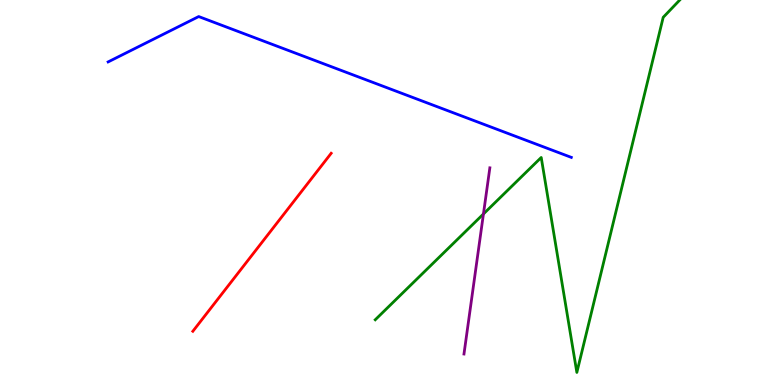[{'lines': ['blue', 'red'], 'intersections': []}, {'lines': ['green', 'red'], 'intersections': []}, {'lines': ['purple', 'red'], 'intersections': []}, {'lines': ['blue', 'green'], 'intersections': []}, {'lines': ['blue', 'purple'], 'intersections': []}, {'lines': ['green', 'purple'], 'intersections': [{'x': 6.24, 'y': 4.44}]}]